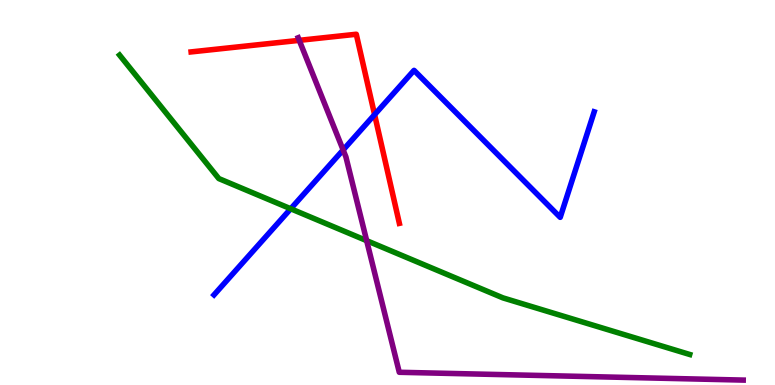[{'lines': ['blue', 'red'], 'intersections': [{'x': 4.83, 'y': 7.02}]}, {'lines': ['green', 'red'], 'intersections': []}, {'lines': ['purple', 'red'], 'intersections': [{'x': 3.86, 'y': 8.95}]}, {'lines': ['blue', 'green'], 'intersections': [{'x': 3.75, 'y': 4.58}]}, {'lines': ['blue', 'purple'], 'intersections': [{'x': 4.43, 'y': 6.11}]}, {'lines': ['green', 'purple'], 'intersections': [{'x': 4.73, 'y': 3.75}]}]